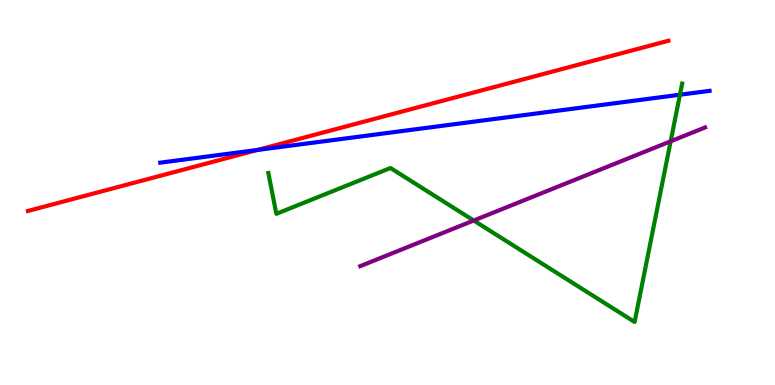[{'lines': ['blue', 'red'], 'intersections': [{'x': 3.32, 'y': 6.11}]}, {'lines': ['green', 'red'], 'intersections': []}, {'lines': ['purple', 'red'], 'intersections': []}, {'lines': ['blue', 'green'], 'intersections': [{'x': 8.77, 'y': 7.54}]}, {'lines': ['blue', 'purple'], 'intersections': []}, {'lines': ['green', 'purple'], 'intersections': [{'x': 6.11, 'y': 4.27}, {'x': 8.65, 'y': 6.33}]}]